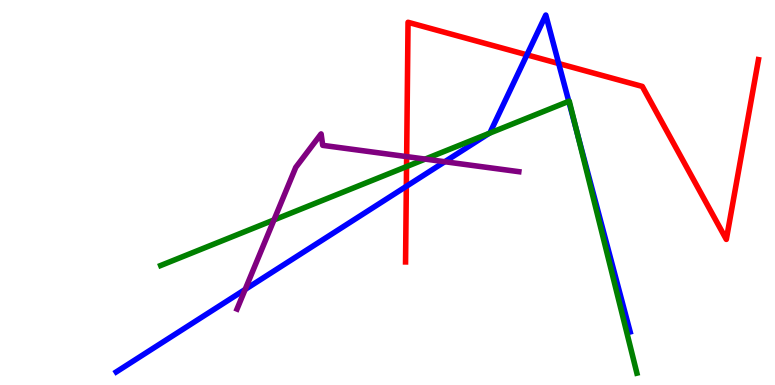[{'lines': ['blue', 'red'], 'intersections': [{'x': 5.24, 'y': 5.16}, {'x': 6.8, 'y': 8.58}, {'x': 7.21, 'y': 8.35}]}, {'lines': ['green', 'red'], 'intersections': [{'x': 5.25, 'y': 5.67}]}, {'lines': ['purple', 'red'], 'intersections': [{'x': 5.25, 'y': 5.93}]}, {'lines': ['blue', 'green'], 'intersections': [{'x': 6.31, 'y': 6.54}, {'x': 7.34, 'y': 7.37}, {'x': 7.44, 'y': 6.6}]}, {'lines': ['blue', 'purple'], 'intersections': [{'x': 3.16, 'y': 2.48}, {'x': 5.74, 'y': 5.8}]}, {'lines': ['green', 'purple'], 'intersections': [{'x': 3.54, 'y': 4.29}, {'x': 5.49, 'y': 5.87}]}]